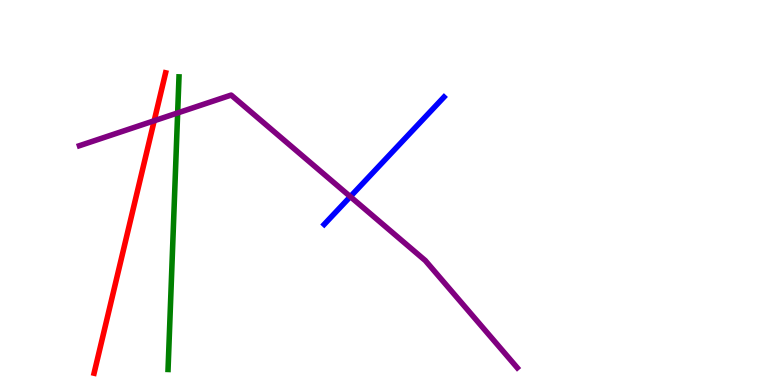[{'lines': ['blue', 'red'], 'intersections': []}, {'lines': ['green', 'red'], 'intersections': []}, {'lines': ['purple', 'red'], 'intersections': [{'x': 1.99, 'y': 6.86}]}, {'lines': ['blue', 'green'], 'intersections': []}, {'lines': ['blue', 'purple'], 'intersections': [{'x': 4.52, 'y': 4.89}]}, {'lines': ['green', 'purple'], 'intersections': [{'x': 2.29, 'y': 7.07}]}]